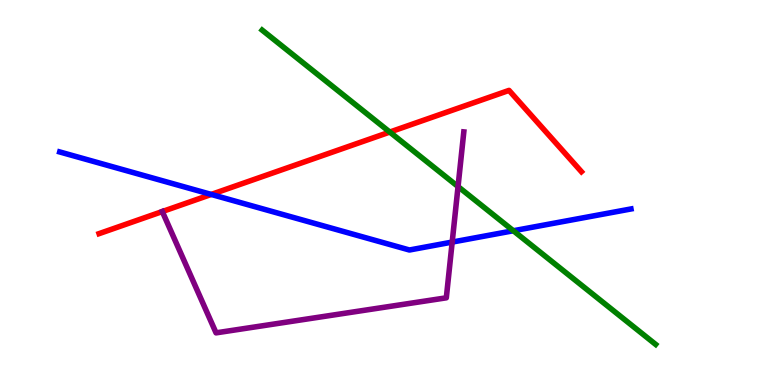[{'lines': ['blue', 'red'], 'intersections': [{'x': 2.73, 'y': 4.95}]}, {'lines': ['green', 'red'], 'intersections': [{'x': 5.03, 'y': 6.57}]}, {'lines': ['purple', 'red'], 'intersections': [{'x': 2.09, 'y': 4.51}]}, {'lines': ['blue', 'green'], 'intersections': [{'x': 6.62, 'y': 4.01}]}, {'lines': ['blue', 'purple'], 'intersections': [{'x': 5.83, 'y': 3.71}]}, {'lines': ['green', 'purple'], 'intersections': [{'x': 5.91, 'y': 5.15}]}]